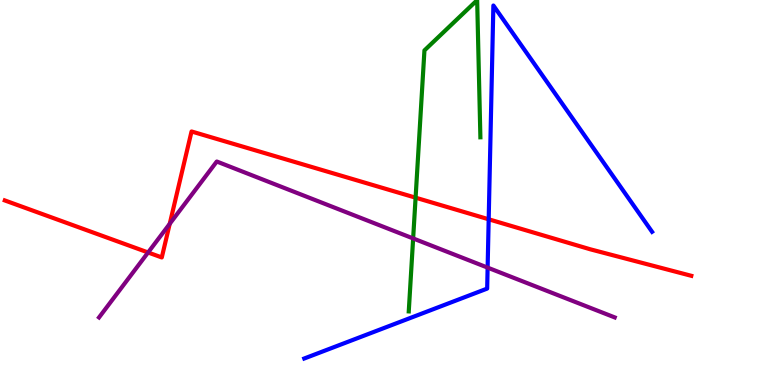[{'lines': ['blue', 'red'], 'intersections': [{'x': 6.31, 'y': 4.3}]}, {'lines': ['green', 'red'], 'intersections': [{'x': 5.36, 'y': 4.87}]}, {'lines': ['purple', 'red'], 'intersections': [{'x': 1.91, 'y': 3.44}, {'x': 2.19, 'y': 4.19}]}, {'lines': ['blue', 'green'], 'intersections': []}, {'lines': ['blue', 'purple'], 'intersections': [{'x': 6.29, 'y': 3.05}]}, {'lines': ['green', 'purple'], 'intersections': [{'x': 5.33, 'y': 3.81}]}]